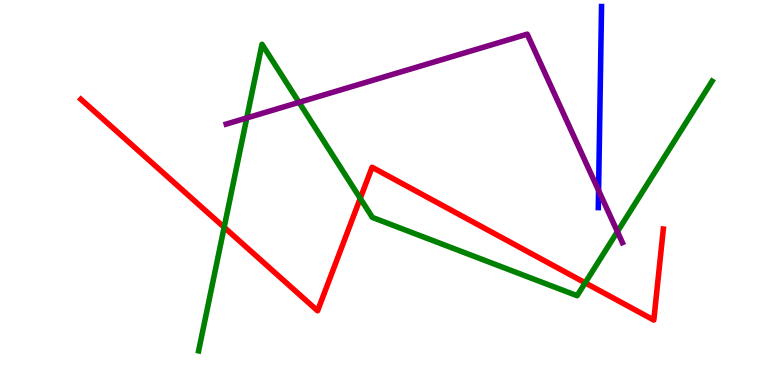[{'lines': ['blue', 'red'], 'intersections': []}, {'lines': ['green', 'red'], 'intersections': [{'x': 2.89, 'y': 4.1}, {'x': 4.65, 'y': 4.85}, {'x': 7.55, 'y': 2.65}]}, {'lines': ['purple', 'red'], 'intersections': []}, {'lines': ['blue', 'green'], 'intersections': []}, {'lines': ['blue', 'purple'], 'intersections': [{'x': 7.72, 'y': 5.05}]}, {'lines': ['green', 'purple'], 'intersections': [{'x': 3.18, 'y': 6.94}, {'x': 3.86, 'y': 7.34}, {'x': 7.97, 'y': 3.98}]}]